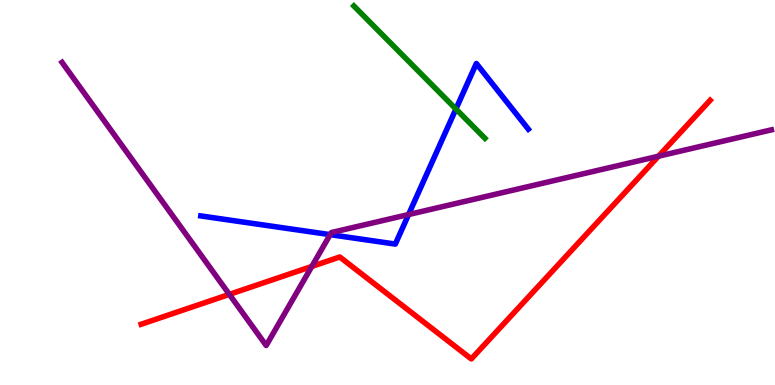[{'lines': ['blue', 'red'], 'intersections': []}, {'lines': ['green', 'red'], 'intersections': []}, {'lines': ['purple', 'red'], 'intersections': [{'x': 2.96, 'y': 2.35}, {'x': 4.02, 'y': 3.08}, {'x': 8.5, 'y': 5.94}]}, {'lines': ['blue', 'green'], 'intersections': [{'x': 5.88, 'y': 7.17}]}, {'lines': ['blue', 'purple'], 'intersections': [{'x': 4.26, 'y': 3.91}, {'x': 5.27, 'y': 4.43}]}, {'lines': ['green', 'purple'], 'intersections': []}]